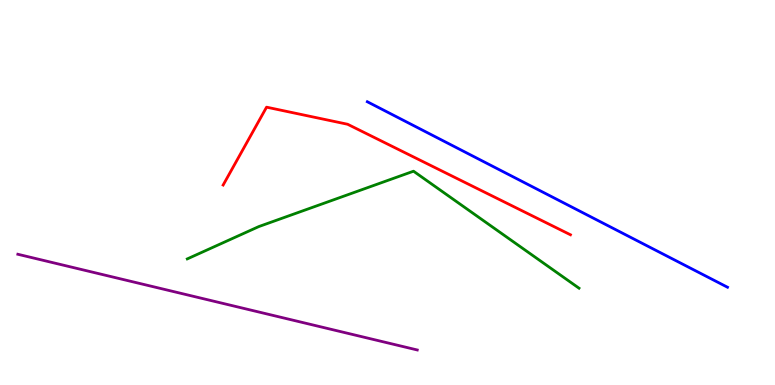[{'lines': ['blue', 'red'], 'intersections': []}, {'lines': ['green', 'red'], 'intersections': []}, {'lines': ['purple', 'red'], 'intersections': []}, {'lines': ['blue', 'green'], 'intersections': []}, {'lines': ['blue', 'purple'], 'intersections': []}, {'lines': ['green', 'purple'], 'intersections': []}]